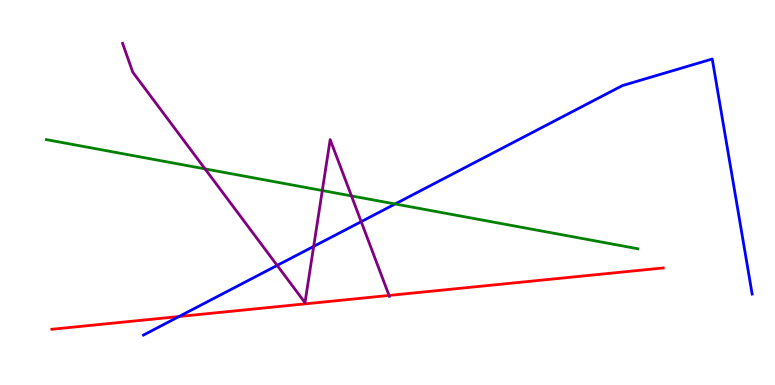[{'lines': ['blue', 'red'], 'intersections': [{'x': 2.31, 'y': 1.78}]}, {'lines': ['green', 'red'], 'intersections': []}, {'lines': ['purple', 'red'], 'intersections': [{'x': 5.02, 'y': 2.33}]}, {'lines': ['blue', 'green'], 'intersections': [{'x': 5.1, 'y': 4.7}]}, {'lines': ['blue', 'purple'], 'intersections': [{'x': 3.58, 'y': 3.11}, {'x': 4.05, 'y': 3.6}, {'x': 4.66, 'y': 4.24}]}, {'lines': ['green', 'purple'], 'intersections': [{'x': 2.65, 'y': 5.61}, {'x': 4.16, 'y': 5.05}, {'x': 4.53, 'y': 4.91}]}]